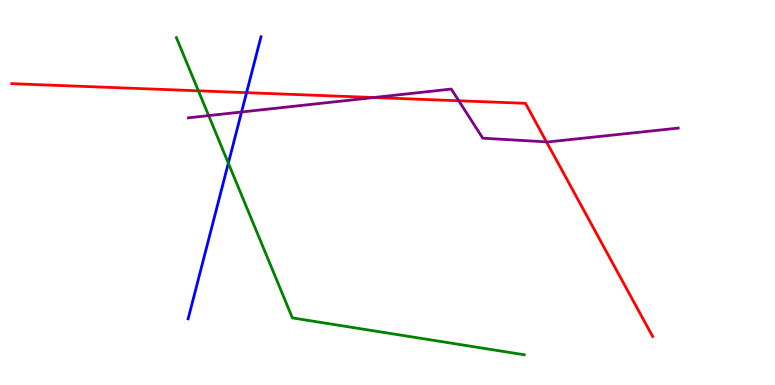[{'lines': ['blue', 'red'], 'intersections': [{'x': 3.18, 'y': 7.59}]}, {'lines': ['green', 'red'], 'intersections': [{'x': 2.56, 'y': 7.64}]}, {'lines': ['purple', 'red'], 'intersections': [{'x': 4.82, 'y': 7.47}, {'x': 5.92, 'y': 7.38}, {'x': 7.05, 'y': 6.31}]}, {'lines': ['blue', 'green'], 'intersections': [{'x': 2.95, 'y': 5.76}]}, {'lines': ['blue', 'purple'], 'intersections': [{'x': 3.12, 'y': 7.09}]}, {'lines': ['green', 'purple'], 'intersections': [{'x': 2.69, 'y': 7.0}]}]